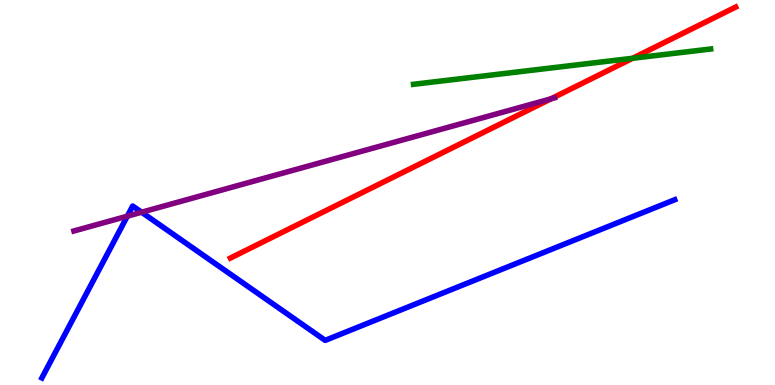[{'lines': ['blue', 'red'], 'intersections': []}, {'lines': ['green', 'red'], 'intersections': [{'x': 8.16, 'y': 8.49}]}, {'lines': ['purple', 'red'], 'intersections': [{'x': 7.11, 'y': 7.43}]}, {'lines': ['blue', 'green'], 'intersections': []}, {'lines': ['blue', 'purple'], 'intersections': [{'x': 1.64, 'y': 4.38}, {'x': 1.83, 'y': 4.49}]}, {'lines': ['green', 'purple'], 'intersections': []}]